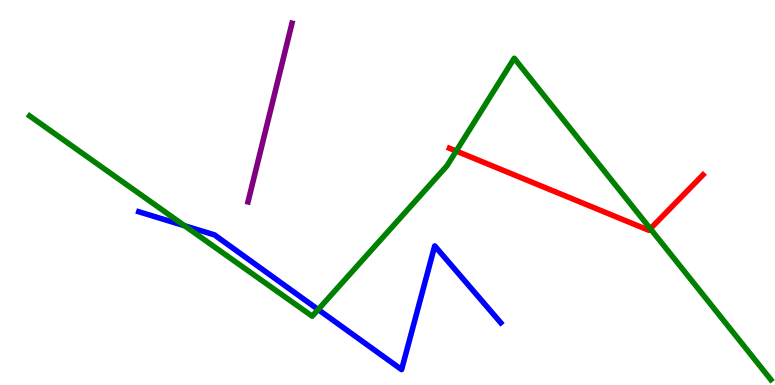[{'lines': ['blue', 'red'], 'intersections': []}, {'lines': ['green', 'red'], 'intersections': [{'x': 5.89, 'y': 6.08}, {'x': 8.39, 'y': 4.06}]}, {'lines': ['purple', 'red'], 'intersections': []}, {'lines': ['blue', 'green'], 'intersections': [{'x': 2.38, 'y': 4.14}, {'x': 4.11, 'y': 1.96}]}, {'lines': ['blue', 'purple'], 'intersections': []}, {'lines': ['green', 'purple'], 'intersections': []}]